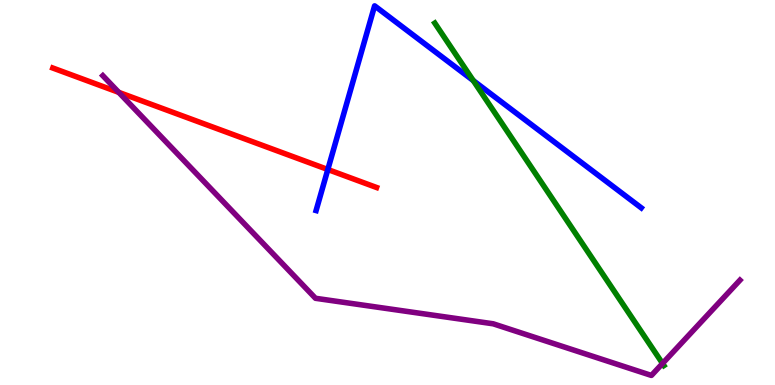[{'lines': ['blue', 'red'], 'intersections': [{'x': 4.23, 'y': 5.6}]}, {'lines': ['green', 'red'], 'intersections': []}, {'lines': ['purple', 'red'], 'intersections': [{'x': 1.53, 'y': 7.6}]}, {'lines': ['blue', 'green'], 'intersections': [{'x': 6.11, 'y': 7.91}]}, {'lines': ['blue', 'purple'], 'intersections': []}, {'lines': ['green', 'purple'], 'intersections': [{'x': 8.55, 'y': 0.56}]}]